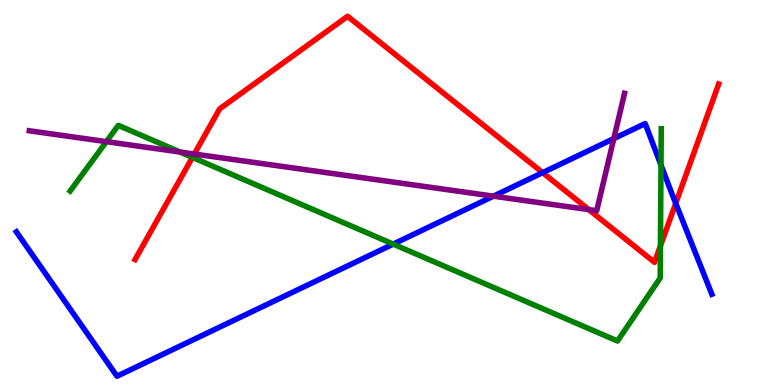[{'lines': ['blue', 'red'], 'intersections': [{'x': 7.0, 'y': 5.52}, {'x': 8.72, 'y': 4.72}]}, {'lines': ['green', 'red'], 'intersections': [{'x': 2.48, 'y': 5.91}, {'x': 8.52, 'y': 3.61}]}, {'lines': ['purple', 'red'], 'intersections': [{'x': 2.51, 'y': 6.0}, {'x': 7.6, 'y': 4.56}]}, {'lines': ['blue', 'green'], 'intersections': [{'x': 5.07, 'y': 3.66}, {'x': 8.53, 'y': 5.71}]}, {'lines': ['blue', 'purple'], 'intersections': [{'x': 6.37, 'y': 4.9}, {'x': 7.92, 'y': 6.4}]}, {'lines': ['green', 'purple'], 'intersections': [{'x': 1.37, 'y': 6.32}, {'x': 2.32, 'y': 6.05}]}]